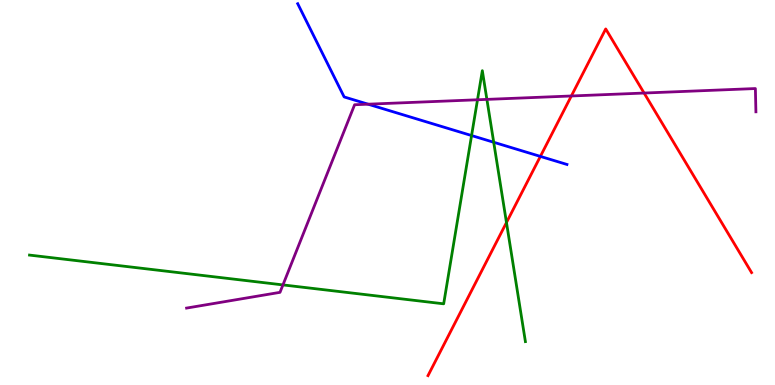[{'lines': ['blue', 'red'], 'intersections': [{'x': 6.97, 'y': 5.94}]}, {'lines': ['green', 'red'], 'intersections': [{'x': 6.54, 'y': 4.22}]}, {'lines': ['purple', 'red'], 'intersections': [{'x': 7.37, 'y': 7.51}, {'x': 8.31, 'y': 7.58}]}, {'lines': ['blue', 'green'], 'intersections': [{'x': 6.08, 'y': 6.48}, {'x': 6.37, 'y': 6.3}]}, {'lines': ['blue', 'purple'], 'intersections': [{'x': 4.75, 'y': 7.29}]}, {'lines': ['green', 'purple'], 'intersections': [{'x': 3.65, 'y': 2.6}, {'x': 6.16, 'y': 7.41}, {'x': 6.28, 'y': 7.42}]}]